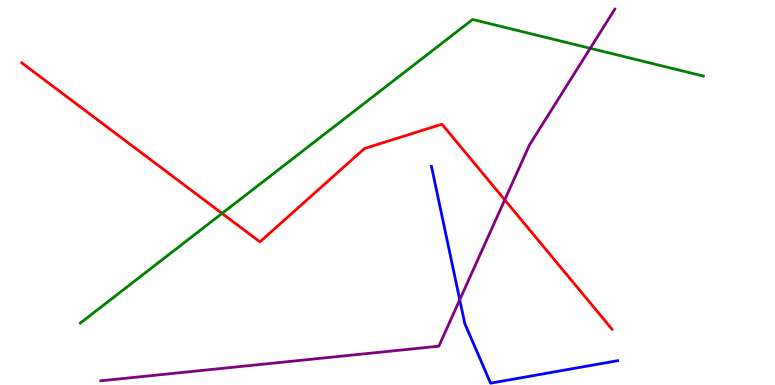[{'lines': ['blue', 'red'], 'intersections': []}, {'lines': ['green', 'red'], 'intersections': [{'x': 2.87, 'y': 4.46}]}, {'lines': ['purple', 'red'], 'intersections': [{'x': 6.51, 'y': 4.81}]}, {'lines': ['blue', 'green'], 'intersections': []}, {'lines': ['blue', 'purple'], 'intersections': [{'x': 5.93, 'y': 2.21}]}, {'lines': ['green', 'purple'], 'intersections': [{'x': 7.62, 'y': 8.75}]}]